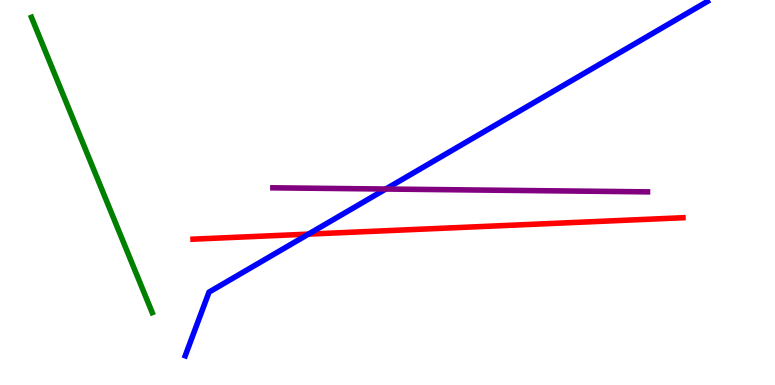[{'lines': ['blue', 'red'], 'intersections': [{'x': 3.98, 'y': 3.92}]}, {'lines': ['green', 'red'], 'intersections': []}, {'lines': ['purple', 'red'], 'intersections': []}, {'lines': ['blue', 'green'], 'intersections': []}, {'lines': ['blue', 'purple'], 'intersections': [{'x': 4.98, 'y': 5.09}]}, {'lines': ['green', 'purple'], 'intersections': []}]